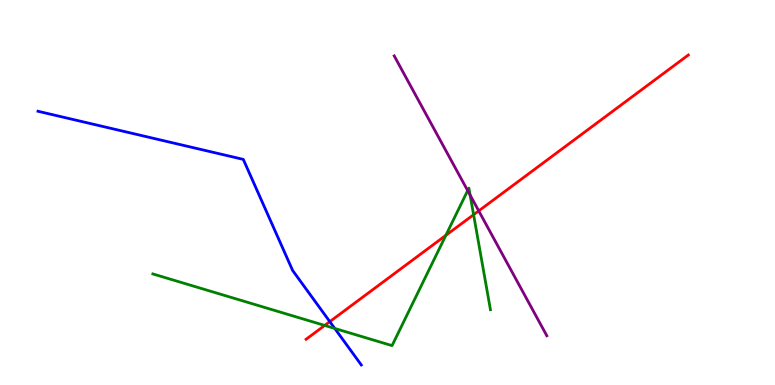[{'lines': ['blue', 'red'], 'intersections': [{'x': 4.26, 'y': 1.65}]}, {'lines': ['green', 'red'], 'intersections': [{'x': 4.19, 'y': 1.55}, {'x': 5.75, 'y': 3.89}, {'x': 6.11, 'y': 4.42}]}, {'lines': ['purple', 'red'], 'intersections': [{'x': 6.18, 'y': 4.52}]}, {'lines': ['blue', 'green'], 'intersections': [{'x': 4.32, 'y': 1.47}]}, {'lines': ['blue', 'purple'], 'intersections': []}, {'lines': ['green', 'purple'], 'intersections': [{'x': 6.03, 'y': 5.05}, {'x': 6.07, 'y': 4.93}]}]